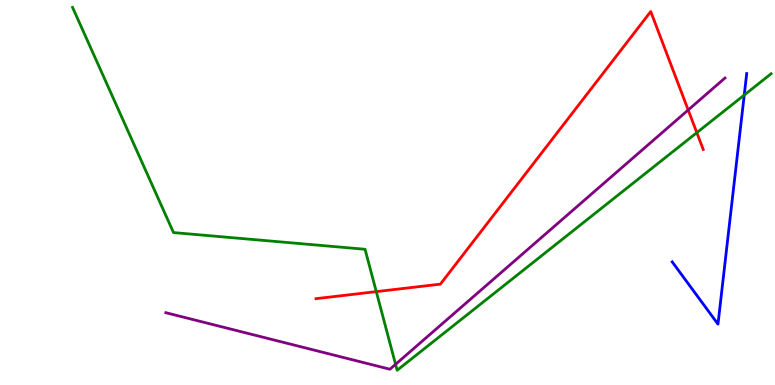[{'lines': ['blue', 'red'], 'intersections': []}, {'lines': ['green', 'red'], 'intersections': [{'x': 4.86, 'y': 2.43}, {'x': 8.99, 'y': 6.55}]}, {'lines': ['purple', 'red'], 'intersections': [{'x': 8.88, 'y': 7.14}]}, {'lines': ['blue', 'green'], 'intersections': [{'x': 9.6, 'y': 7.53}]}, {'lines': ['blue', 'purple'], 'intersections': []}, {'lines': ['green', 'purple'], 'intersections': [{'x': 5.1, 'y': 0.537}]}]